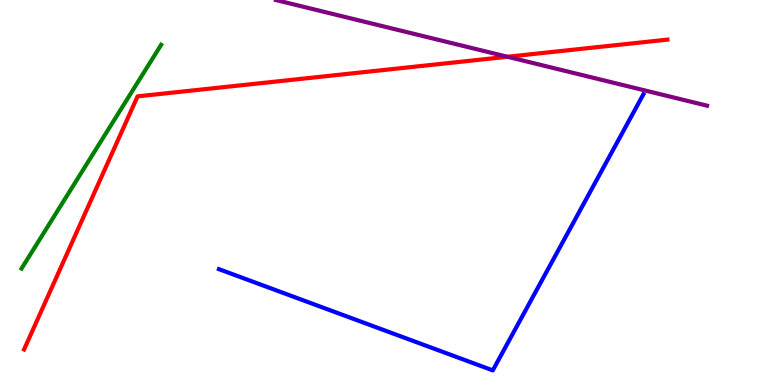[{'lines': ['blue', 'red'], 'intersections': []}, {'lines': ['green', 'red'], 'intersections': []}, {'lines': ['purple', 'red'], 'intersections': [{'x': 6.55, 'y': 8.53}]}, {'lines': ['blue', 'green'], 'intersections': []}, {'lines': ['blue', 'purple'], 'intersections': []}, {'lines': ['green', 'purple'], 'intersections': []}]